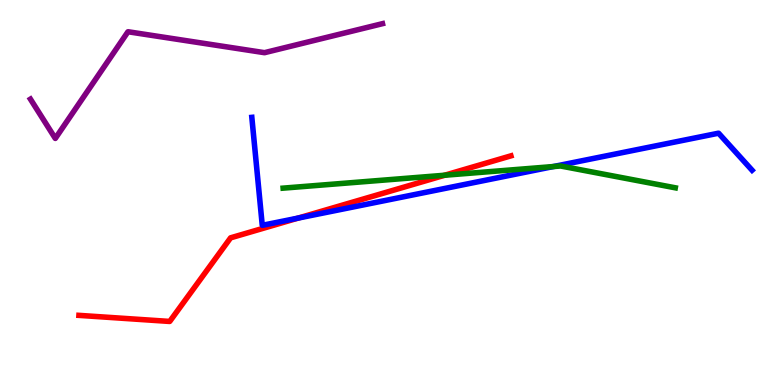[{'lines': ['blue', 'red'], 'intersections': [{'x': 3.85, 'y': 4.34}]}, {'lines': ['green', 'red'], 'intersections': [{'x': 5.74, 'y': 5.45}]}, {'lines': ['purple', 'red'], 'intersections': []}, {'lines': ['blue', 'green'], 'intersections': [{'x': 7.14, 'y': 5.67}]}, {'lines': ['blue', 'purple'], 'intersections': []}, {'lines': ['green', 'purple'], 'intersections': []}]